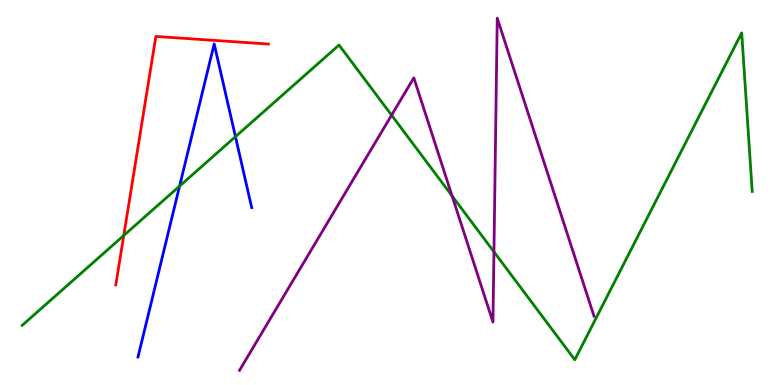[{'lines': ['blue', 'red'], 'intersections': []}, {'lines': ['green', 'red'], 'intersections': [{'x': 1.6, 'y': 3.88}]}, {'lines': ['purple', 'red'], 'intersections': []}, {'lines': ['blue', 'green'], 'intersections': [{'x': 2.32, 'y': 5.17}, {'x': 3.04, 'y': 6.45}]}, {'lines': ['blue', 'purple'], 'intersections': []}, {'lines': ['green', 'purple'], 'intersections': [{'x': 5.05, 'y': 7.01}, {'x': 5.83, 'y': 4.91}, {'x': 6.37, 'y': 3.46}]}]